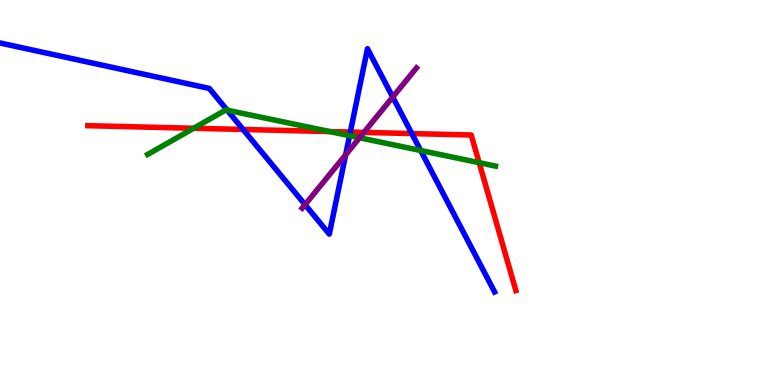[{'lines': ['blue', 'red'], 'intersections': [{'x': 3.14, 'y': 6.64}, {'x': 4.52, 'y': 6.57}, {'x': 5.31, 'y': 6.53}]}, {'lines': ['green', 'red'], 'intersections': [{'x': 2.5, 'y': 6.67}, {'x': 4.26, 'y': 6.58}, {'x': 6.18, 'y': 5.77}]}, {'lines': ['purple', 'red'], 'intersections': [{'x': 4.7, 'y': 6.56}]}, {'lines': ['blue', 'green'], 'intersections': [{'x': 2.93, 'y': 7.14}, {'x': 4.51, 'y': 6.48}, {'x': 5.43, 'y': 6.09}]}, {'lines': ['blue', 'purple'], 'intersections': [{'x': 3.94, 'y': 4.68}, {'x': 4.46, 'y': 5.98}, {'x': 5.07, 'y': 7.48}]}, {'lines': ['green', 'purple'], 'intersections': [{'x': 4.64, 'y': 6.42}]}]